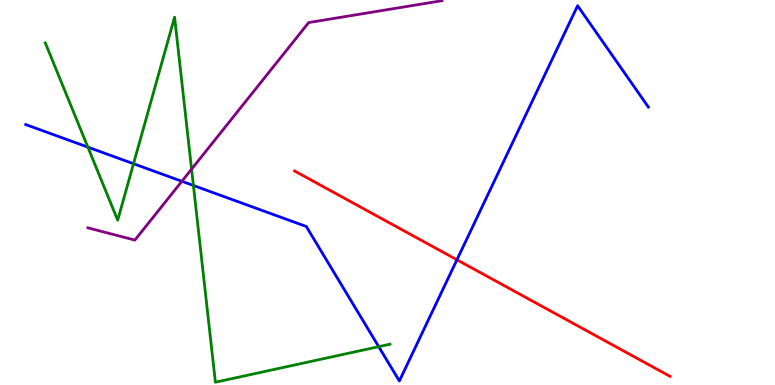[{'lines': ['blue', 'red'], 'intersections': [{'x': 5.9, 'y': 3.25}]}, {'lines': ['green', 'red'], 'intersections': []}, {'lines': ['purple', 'red'], 'intersections': []}, {'lines': ['blue', 'green'], 'intersections': [{'x': 1.13, 'y': 6.18}, {'x': 1.72, 'y': 5.75}, {'x': 2.5, 'y': 5.18}, {'x': 4.89, 'y': 0.996}]}, {'lines': ['blue', 'purple'], 'intersections': [{'x': 2.35, 'y': 5.29}]}, {'lines': ['green', 'purple'], 'intersections': [{'x': 2.47, 'y': 5.61}]}]